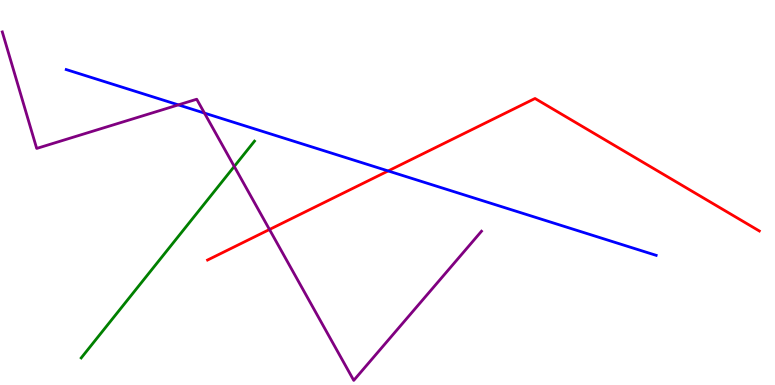[{'lines': ['blue', 'red'], 'intersections': [{'x': 5.01, 'y': 5.56}]}, {'lines': ['green', 'red'], 'intersections': []}, {'lines': ['purple', 'red'], 'intersections': [{'x': 3.48, 'y': 4.04}]}, {'lines': ['blue', 'green'], 'intersections': []}, {'lines': ['blue', 'purple'], 'intersections': [{'x': 2.3, 'y': 7.28}, {'x': 2.64, 'y': 7.06}]}, {'lines': ['green', 'purple'], 'intersections': [{'x': 3.02, 'y': 5.68}]}]